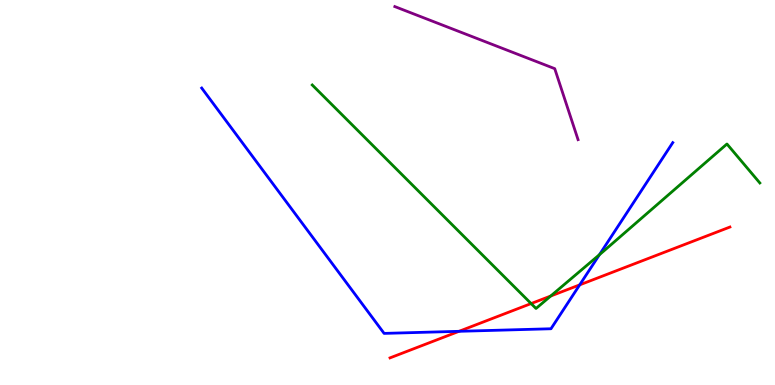[{'lines': ['blue', 'red'], 'intersections': [{'x': 5.92, 'y': 1.39}, {'x': 7.48, 'y': 2.6}]}, {'lines': ['green', 'red'], 'intersections': [{'x': 6.85, 'y': 2.12}, {'x': 7.11, 'y': 2.31}]}, {'lines': ['purple', 'red'], 'intersections': []}, {'lines': ['blue', 'green'], 'intersections': [{'x': 7.73, 'y': 3.38}]}, {'lines': ['blue', 'purple'], 'intersections': []}, {'lines': ['green', 'purple'], 'intersections': []}]